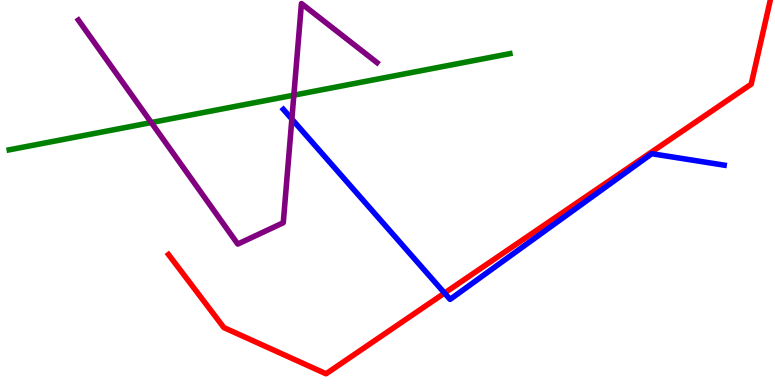[{'lines': ['blue', 'red'], 'intersections': [{'x': 5.74, 'y': 2.39}]}, {'lines': ['green', 'red'], 'intersections': []}, {'lines': ['purple', 'red'], 'intersections': []}, {'lines': ['blue', 'green'], 'intersections': []}, {'lines': ['blue', 'purple'], 'intersections': [{'x': 3.77, 'y': 6.91}]}, {'lines': ['green', 'purple'], 'intersections': [{'x': 1.95, 'y': 6.82}, {'x': 3.79, 'y': 7.53}]}]